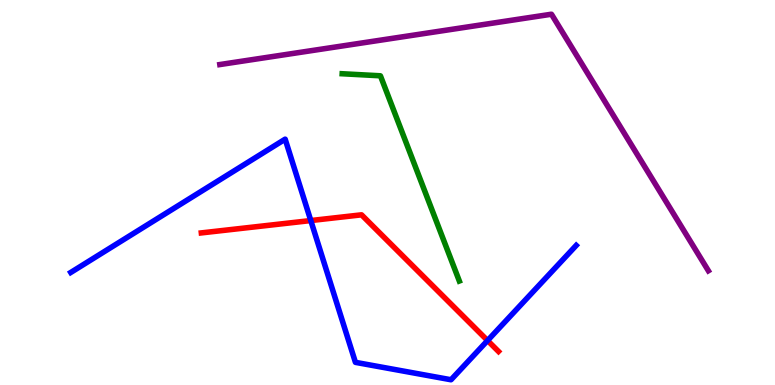[{'lines': ['blue', 'red'], 'intersections': [{'x': 4.01, 'y': 4.27}, {'x': 6.29, 'y': 1.15}]}, {'lines': ['green', 'red'], 'intersections': []}, {'lines': ['purple', 'red'], 'intersections': []}, {'lines': ['blue', 'green'], 'intersections': []}, {'lines': ['blue', 'purple'], 'intersections': []}, {'lines': ['green', 'purple'], 'intersections': []}]